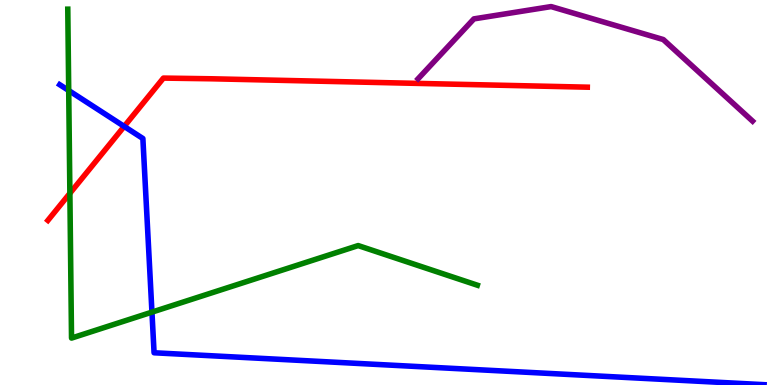[{'lines': ['blue', 'red'], 'intersections': [{'x': 1.6, 'y': 6.72}]}, {'lines': ['green', 'red'], 'intersections': [{'x': 0.902, 'y': 4.98}]}, {'lines': ['purple', 'red'], 'intersections': []}, {'lines': ['blue', 'green'], 'intersections': [{'x': 0.887, 'y': 7.65}, {'x': 1.96, 'y': 1.89}]}, {'lines': ['blue', 'purple'], 'intersections': []}, {'lines': ['green', 'purple'], 'intersections': []}]